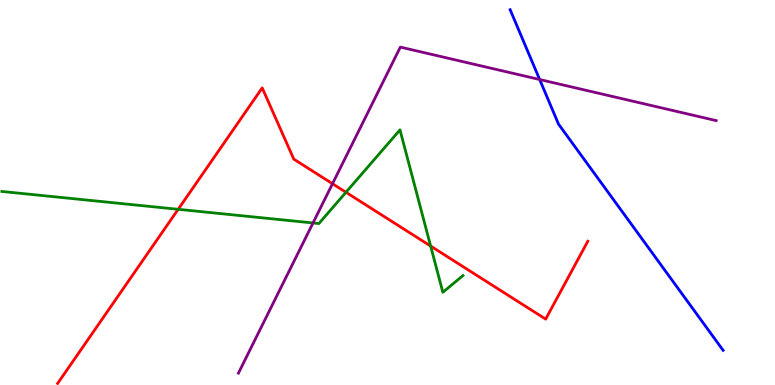[{'lines': ['blue', 'red'], 'intersections': []}, {'lines': ['green', 'red'], 'intersections': [{'x': 2.3, 'y': 4.56}, {'x': 4.46, 'y': 5.01}, {'x': 5.56, 'y': 3.61}]}, {'lines': ['purple', 'red'], 'intersections': [{'x': 4.29, 'y': 5.23}]}, {'lines': ['blue', 'green'], 'intersections': []}, {'lines': ['blue', 'purple'], 'intersections': [{'x': 6.96, 'y': 7.93}]}, {'lines': ['green', 'purple'], 'intersections': [{'x': 4.04, 'y': 4.21}]}]